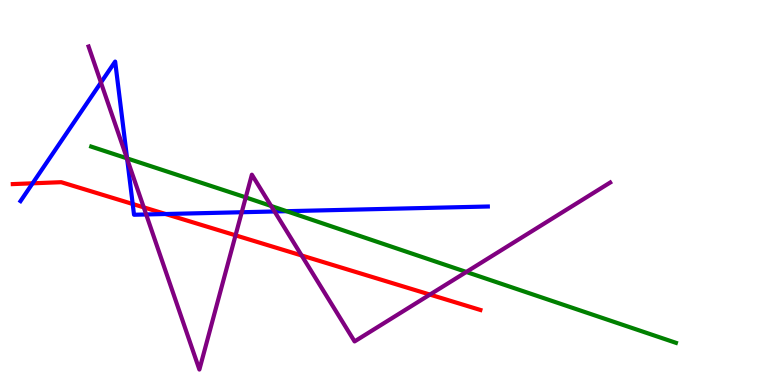[{'lines': ['blue', 'red'], 'intersections': [{'x': 0.42, 'y': 5.24}, {'x': 1.71, 'y': 4.7}, {'x': 2.14, 'y': 4.44}]}, {'lines': ['green', 'red'], 'intersections': []}, {'lines': ['purple', 'red'], 'intersections': [{'x': 1.85, 'y': 4.61}, {'x': 3.04, 'y': 3.89}, {'x': 3.89, 'y': 3.36}, {'x': 5.55, 'y': 2.35}]}, {'lines': ['blue', 'green'], 'intersections': [{'x': 1.64, 'y': 5.89}, {'x': 3.7, 'y': 4.51}]}, {'lines': ['blue', 'purple'], 'intersections': [{'x': 1.3, 'y': 7.86}, {'x': 1.64, 'y': 5.87}, {'x': 1.89, 'y': 4.43}, {'x': 3.12, 'y': 4.49}, {'x': 3.54, 'y': 4.51}]}, {'lines': ['green', 'purple'], 'intersections': [{'x': 1.64, 'y': 5.89}, {'x': 3.17, 'y': 4.87}, {'x': 3.5, 'y': 4.65}, {'x': 6.02, 'y': 2.94}]}]